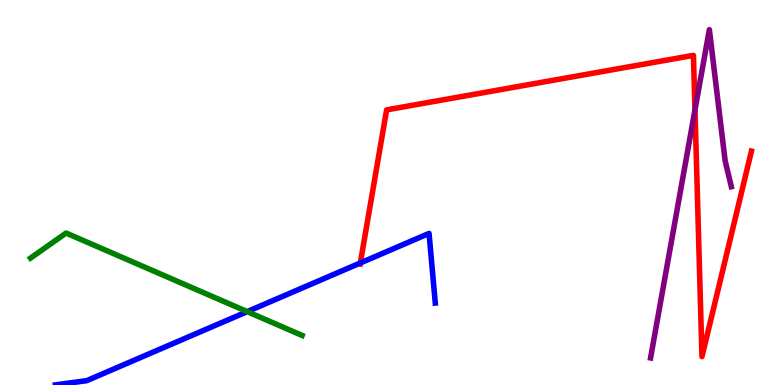[{'lines': ['blue', 'red'], 'intersections': [{'x': 4.65, 'y': 3.17}]}, {'lines': ['green', 'red'], 'intersections': []}, {'lines': ['purple', 'red'], 'intersections': [{'x': 8.97, 'y': 7.14}]}, {'lines': ['blue', 'green'], 'intersections': [{'x': 3.19, 'y': 1.91}]}, {'lines': ['blue', 'purple'], 'intersections': []}, {'lines': ['green', 'purple'], 'intersections': []}]